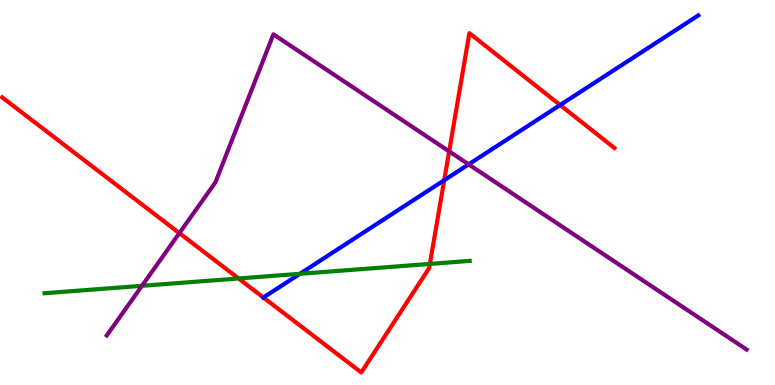[{'lines': ['blue', 'red'], 'intersections': [{'x': 3.4, 'y': 2.27}, {'x': 5.73, 'y': 5.32}, {'x': 7.23, 'y': 7.27}]}, {'lines': ['green', 'red'], 'intersections': [{'x': 3.08, 'y': 2.77}, {'x': 5.55, 'y': 3.15}]}, {'lines': ['purple', 'red'], 'intersections': [{'x': 2.31, 'y': 3.94}, {'x': 5.8, 'y': 6.07}]}, {'lines': ['blue', 'green'], 'intersections': [{'x': 3.87, 'y': 2.89}]}, {'lines': ['blue', 'purple'], 'intersections': [{'x': 6.05, 'y': 5.73}]}, {'lines': ['green', 'purple'], 'intersections': [{'x': 1.83, 'y': 2.58}]}]